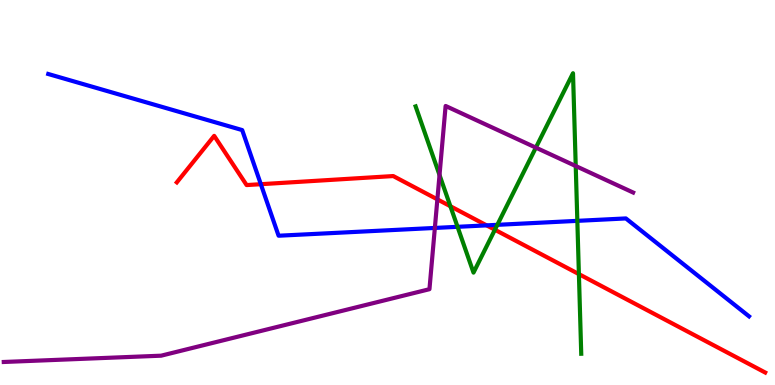[{'lines': ['blue', 'red'], 'intersections': [{'x': 3.37, 'y': 5.22}, {'x': 6.28, 'y': 4.15}]}, {'lines': ['green', 'red'], 'intersections': [{'x': 5.81, 'y': 4.64}, {'x': 6.39, 'y': 4.03}, {'x': 7.47, 'y': 2.88}]}, {'lines': ['purple', 'red'], 'intersections': [{'x': 5.64, 'y': 4.82}]}, {'lines': ['blue', 'green'], 'intersections': [{'x': 5.9, 'y': 4.11}, {'x': 6.42, 'y': 4.16}, {'x': 7.45, 'y': 4.26}]}, {'lines': ['blue', 'purple'], 'intersections': [{'x': 5.61, 'y': 4.08}]}, {'lines': ['green', 'purple'], 'intersections': [{'x': 5.67, 'y': 5.45}, {'x': 6.91, 'y': 6.17}, {'x': 7.43, 'y': 5.69}]}]